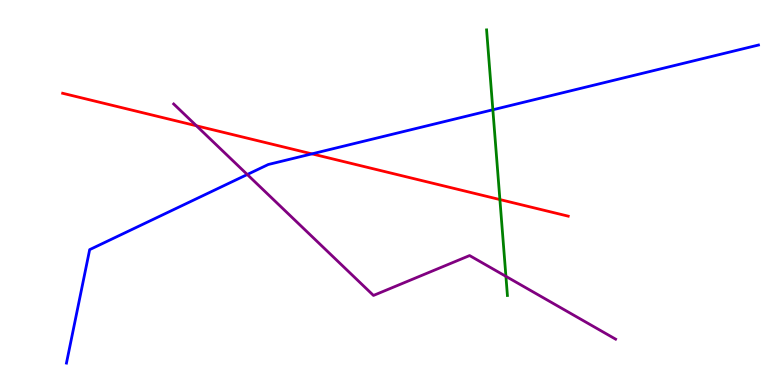[{'lines': ['blue', 'red'], 'intersections': [{'x': 4.02, 'y': 6.0}]}, {'lines': ['green', 'red'], 'intersections': [{'x': 6.45, 'y': 4.82}]}, {'lines': ['purple', 'red'], 'intersections': [{'x': 2.53, 'y': 6.73}]}, {'lines': ['blue', 'green'], 'intersections': [{'x': 6.36, 'y': 7.15}]}, {'lines': ['blue', 'purple'], 'intersections': [{'x': 3.19, 'y': 5.47}]}, {'lines': ['green', 'purple'], 'intersections': [{'x': 6.53, 'y': 2.82}]}]